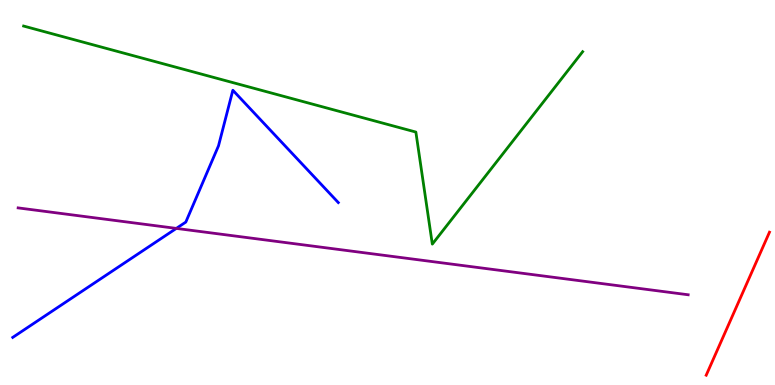[{'lines': ['blue', 'red'], 'intersections': []}, {'lines': ['green', 'red'], 'intersections': []}, {'lines': ['purple', 'red'], 'intersections': []}, {'lines': ['blue', 'green'], 'intersections': []}, {'lines': ['blue', 'purple'], 'intersections': [{'x': 2.28, 'y': 4.07}]}, {'lines': ['green', 'purple'], 'intersections': []}]